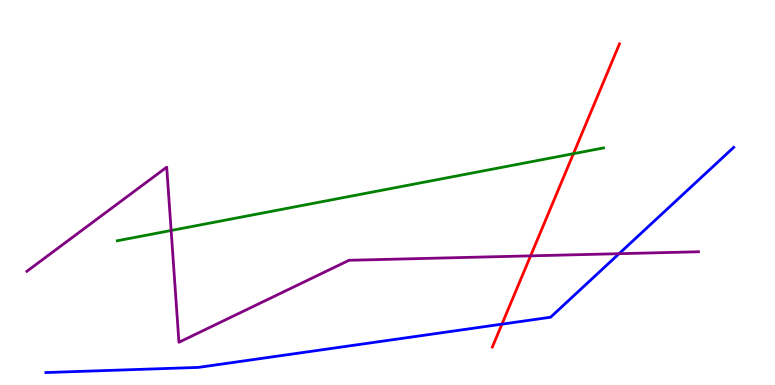[{'lines': ['blue', 'red'], 'intersections': [{'x': 6.48, 'y': 1.58}]}, {'lines': ['green', 'red'], 'intersections': [{'x': 7.4, 'y': 6.01}]}, {'lines': ['purple', 'red'], 'intersections': [{'x': 6.85, 'y': 3.35}]}, {'lines': ['blue', 'green'], 'intersections': []}, {'lines': ['blue', 'purple'], 'intersections': [{'x': 7.99, 'y': 3.41}]}, {'lines': ['green', 'purple'], 'intersections': [{'x': 2.21, 'y': 4.01}]}]